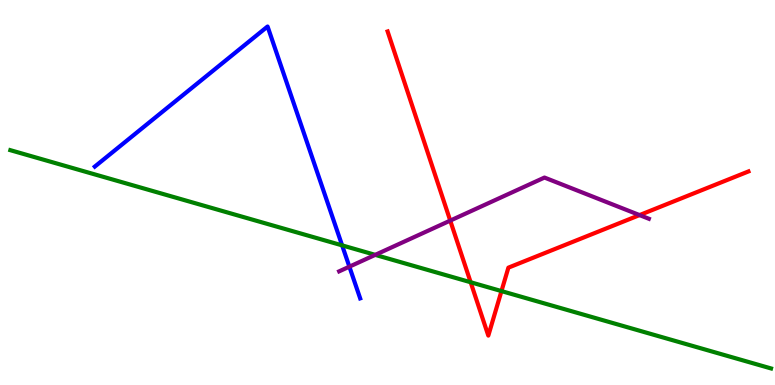[{'lines': ['blue', 'red'], 'intersections': []}, {'lines': ['green', 'red'], 'intersections': [{'x': 6.07, 'y': 2.67}, {'x': 6.47, 'y': 2.44}]}, {'lines': ['purple', 'red'], 'intersections': [{'x': 5.81, 'y': 4.27}, {'x': 8.25, 'y': 4.41}]}, {'lines': ['blue', 'green'], 'intersections': [{'x': 4.41, 'y': 3.63}]}, {'lines': ['blue', 'purple'], 'intersections': [{'x': 4.51, 'y': 3.07}]}, {'lines': ['green', 'purple'], 'intersections': [{'x': 4.84, 'y': 3.38}]}]